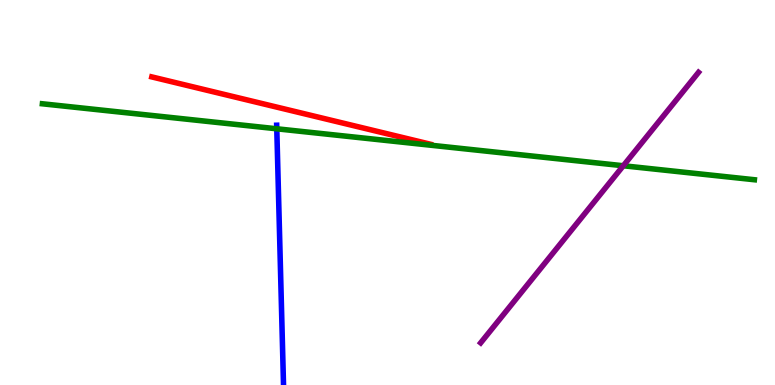[{'lines': ['blue', 'red'], 'intersections': []}, {'lines': ['green', 'red'], 'intersections': []}, {'lines': ['purple', 'red'], 'intersections': []}, {'lines': ['blue', 'green'], 'intersections': [{'x': 3.57, 'y': 6.65}]}, {'lines': ['blue', 'purple'], 'intersections': []}, {'lines': ['green', 'purple'], 'intersections': [{'x': 8.04, 'y': 5.69}]}]